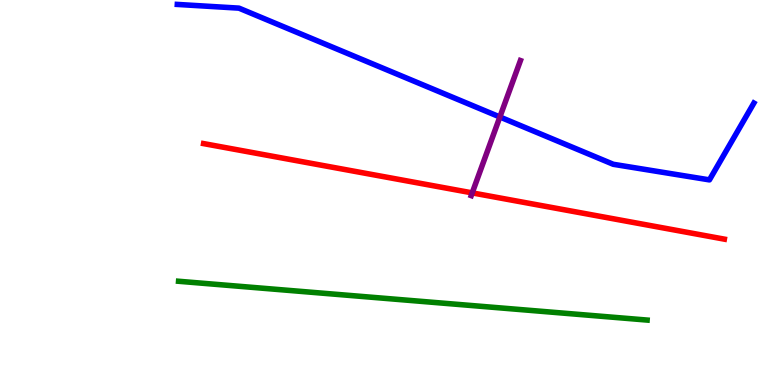[{'lines': ['blue', 'red'], 'intersections': []}, {'lines': ['green', 'red'], 'intersections': []}, {'lines': ['purple', 'red'], 'intersections': [{'x': 6.09, 'y': 4.99}]}, {'lines': ['blue', 'green'], 'intersections': []}, {'lines': ['blue', 'purple'], 'intersections': [{'x': 6.45, 'y': 6.96}]}, {'lines': ['green', 'purple'], 'intersections': []}]